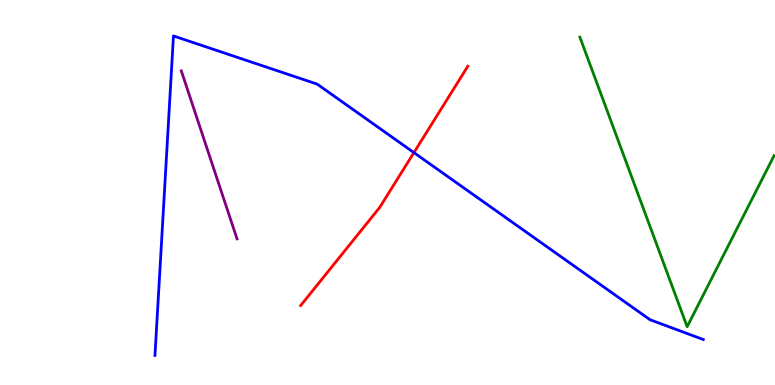[{'lines': ['blue', 'red'], 'intersections': [{'x': 5.34, 'y': 6.04}]}, {'lines': ['green', 'red'], 'intersections': []}, {'lines': ['purple', 'red'], 'intersections': []}, {'lines': ['blue', 'green'], 'intersections': []}, {'lines': ['blue', 'purple'], 'intersections': []}, {'lines': ['green', 'purple'], 'intersections': []}]